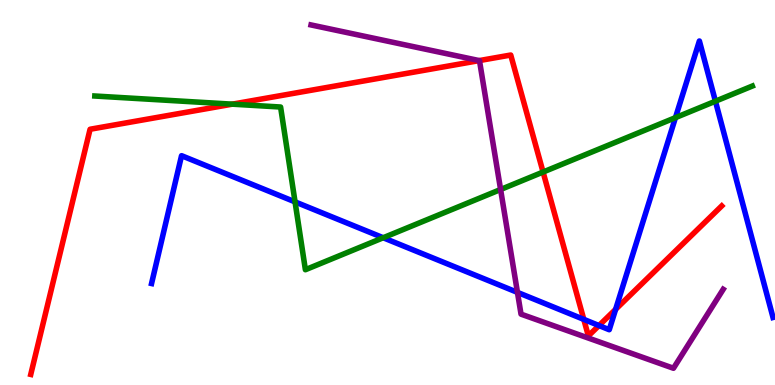[{'lines': ['blue', 'red'], 'intersections': [{'x': 7.53, 'y': 1.7}, {'x': 7.73, 'y': 1.54}, {'x': 7.94, 'y': 1.97}]}, {'lines': ['green', 'red'], 'intersections': [{'x': 3.0, 'y': 7.29}, {'x': 7.01, 'y': 5.53}]}, {'lines': ['purple', 'red'], 'intersections': [{'x': 6.18, 'y': 8.43}]}, {'lines': ['blue', 'green'], 'intersections': [{'x': 3.81, 'y': 4.76}, {'x': 4.94, 'y': 3.82}, {'x': 8.72, 'y': 6.94}, {'x': 9.23, 'y': 7.37}]}, {'lines': ['blue', 'purple'], 'intersections': [{'x': 6.68, 'y': 2.41}]}, {'lines': ['green', 'purple'], 'intersections': [{'x': 6.46, 'y': 5.08}]}]